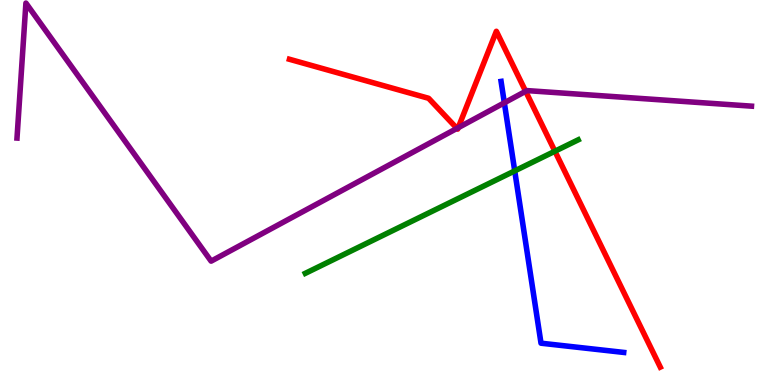[{'lines': ['blue', 'red'], 'intersections': []}, {'lines': ['green', 'red'], 'intersections': [{'x': 7.16, 'y': 6.07}]}, {'lines': ['purple', 'red'], 'intersections': [{'x': 5.9, 'y': 6.67}, {'x': 5.91, 'y': 6.68}, {'x': 6.78, 'y': 7.63}]}, {'lines': ['blue', 'green'], 'intersections': [{'x': 6.64, 'y': 5.56}]}, {'lines': ['blue', 'purple'], 'intersections': [{'x': 6.51, 'y': 7.33}]}, {'lines': ['green', 'purple'], 'intersections': []}]